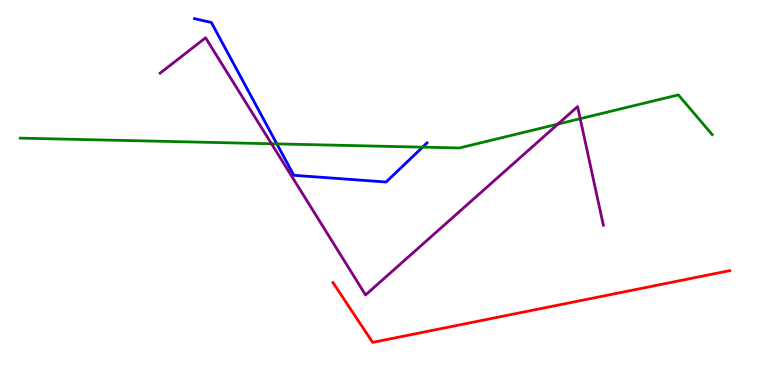[{'lines': ['blue', 'red'], 'intersections': []}, {'lines': ['green', 'red'], 'intersections': []}, {'lines': ['purple', 'red'], 'intersections': []}, {'lines': ['blue', 'green'], 'intersections': [{'x': 3.57, 'y': 6.26}, {'x': 5.45, 'y': 6.18}]}, {'lines': ['blue', 'purple'], 'intersections': []}, {'lines': ['green', 'purple'], 'intersections': [{'x': 3.5, 'y': 6.27}, {'x': 7.2, 'y': 6.78}, {'x': 7.49, 'y': 6.92}]}]